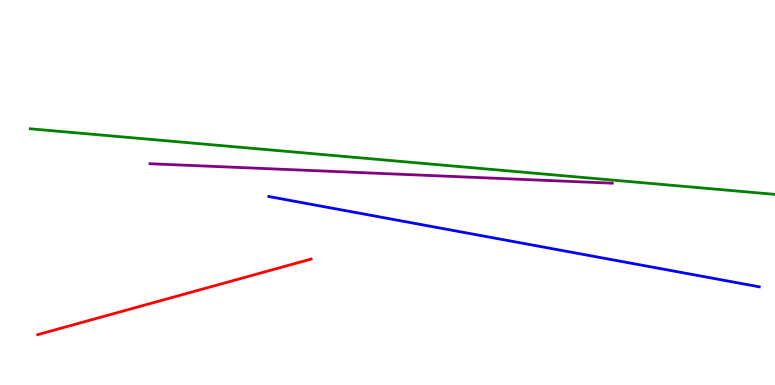[{'lines': ['blue', 'red'], 'intersections': []}, {'lines': ['green', 'red'], 'intersections': []}, {'lines': ['purple', 'red'], 'intersections': []}, {'lines': ['blue', 'green'], 'intersections': []}, {'lines': ['blue', 'purple'], 'intersections': []}, {'lines': ['green', 'purple'], 'intersections': []}]